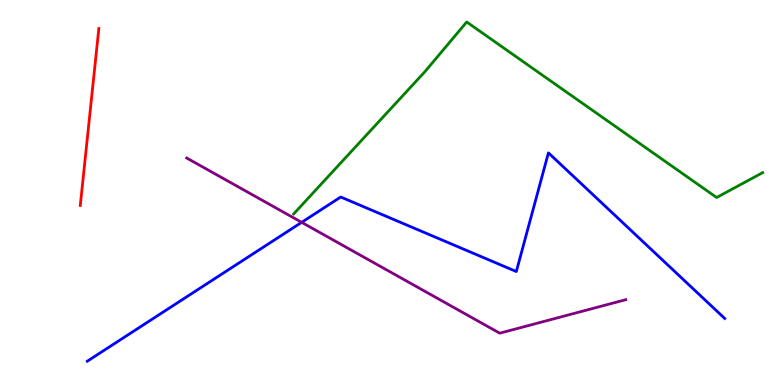[{'lines': ['blue', 'red'], 'intersections': []}, {'lines': ['green', 'red'], 'intersections': []}, {'lines': ['purple', 'red'], 'intersections': []}, {'lines': ['blue', 'green'], 'intersections': []}, {'lines': ['blue', 'purple'], 'intersections': [{'x': 3.89, 'y': 4.22}]}, {'lines': ['green', 'purple'], 'intersections': []}]